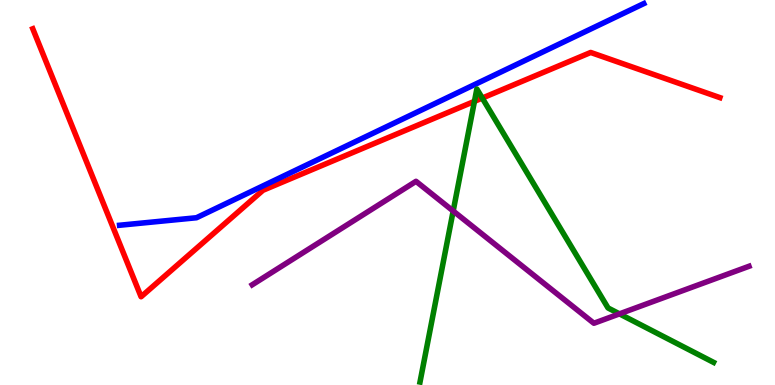[{'lines': ['blue', 'red'], 'intersections': []}, {'lines': ['green', 'red'], 'intersections': [{'x': 6.12, 'y': 7.37}, {'x': 6.22, 'y': 7.45}]}, {'lines': ['purple', 'red'], 'intersections': []}, {'lines': ['blue', 'green'], 'intersections': []}, {'lines': ['blue', 'purple'], 'intersections': []}, {'lines': ['green', 'purple'], 'intersections': [{'x': 5.85, 'y': 4.52}, {'x': 7.99, 'y': 1.85}]}]